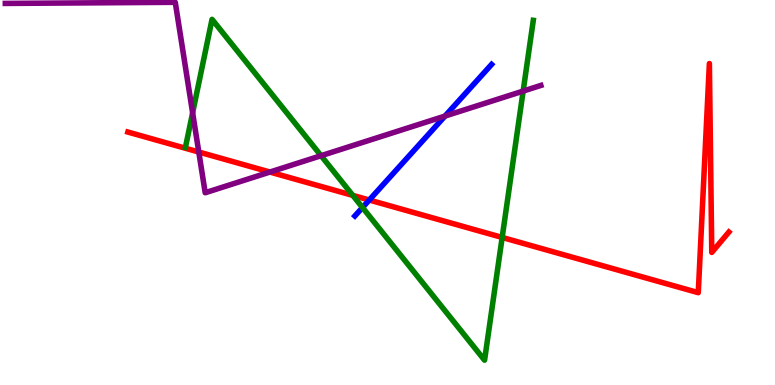[{'lines': ['blue', 'red'], 'intersections': [{'x': 4.76, 'y': 4.8}]}, {'lines': ['green', 'red'], 'intersections': [{'x': 4.55, 'y': 4.93}, {'x': 6.48, 'y': 3.83}]}, {'lines': ['purple', 'red'], 'intersections': [{'x': 2.57, 'y': 6.05}, {'x': 3.48, 'y': 5.53}]}, {'lines': ['blue', 'green'], 'intersections': [{'x': 4.68, 'y': 4.61}]}, {'lines': ['blue', 'purple'], 'intersections': [{'x': 5.74, 'y': 6.98}]}, {'lines': ['green', 'purple'], 'intersections': [{'x': 2.49, 'y': 7.07}, {'x': 4.14, 'y': 5.96}, {'x': 6.75, 'y': 7.63}]}]